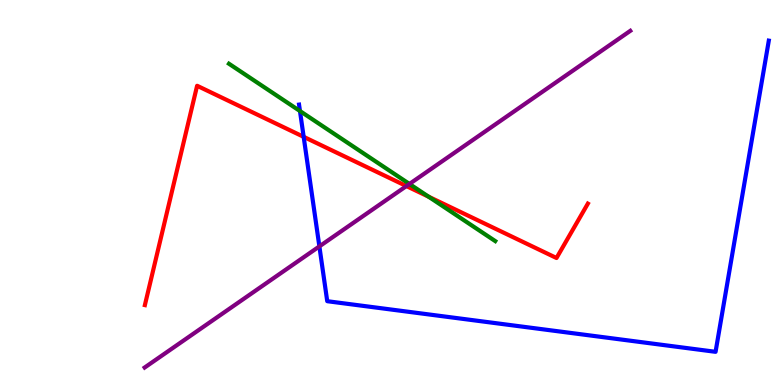[{'lines': ['blue', 'red'], 'intersections': [{'x': 3.92, 'y': 6.45}]}, {'lines': ['green', 'red'], 'intersections': [{'x': 5.53, 'y': 4.89}]}, {'lines': ['purple', 'red'], 'intersections': [{'x': 5.24, 'y': 5.17}]}, {'lines': ['blue', 'green'], 'intersections': [{'x': 3.87, 'y': 7.12}]}, {'lines': ['blue', 'purple'], 'intersections': [{'x': 4.12, 'y': 3.6}]}, {'lines': ['green', 'purple'], 'intersections': [{'x': 5.28, 'y': 5.22}]}]